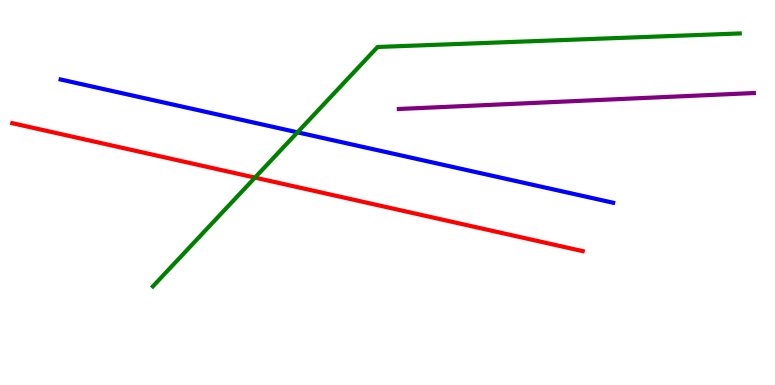[{'lines': ['blue', 'red'], 'intersections': []}, {'lines': ['green', 'red'], 'intersections': [{'x': 3.29, 'y': 5.39}]}, {'lines': ['purple', 'red'], 'intersections': []}, {'lines': ['blue', 'green'], 'intersections': [{'x': 3.84, 'y': 6.56}]}, {'lines': ['blue', 'purple'], 'intersections': []}, {'lines': ['green', 'purple'], 'intersections': []}]